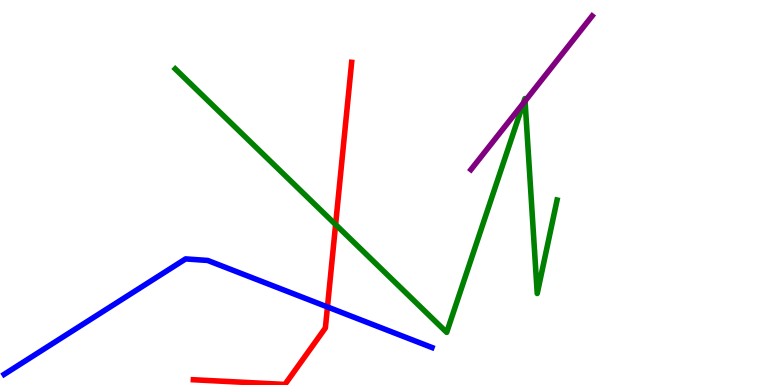[{'lines': ['blue', 'red'], 'intersections': [{'x': 4.23, 'y': 2.03}]}, {'lines': ['green', 'red'], 'intersections': [{'x': 4.33, 'y': 4.17}]}, {'lines': ['purple', 'red'], 'intersections': []}, {'lines': ['blue', 'green'], 'intersections': []}, {'lines': ['blue', 'purple'], 'intersections': []}, {'lines': ['green', 'purple'], 'intersections': [{'x': 6.75, 'y': 7.32}, {'x': 6.77, 'y': 7.38}]}]